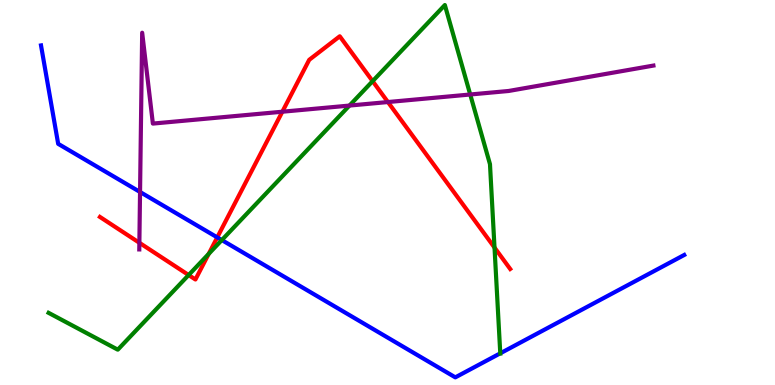[{'lines': ['blue', 'red'], 'intersections': [{'x': 2.8, 'y': 3.83}]}, {'lines': ['green', 'red'], 'intersections': [{'x': 2.43, 'y': 2.86}, {'x': 2.69, 'y': 3.41}, {'x': 4.81, 'y': 7.89}, {'x': 6.38, 'y': 3.57}]}, {'lines': ['purple', 'red'], 'intersections': [{'x': 1.8, 'y': 3.69}, {'x': 3.64, 'y': 7.1}, {'x': 5.01, 'y': 7.35}]}, {'lines': ['blue', 'green'], 'intersections': [{'x': 2.86, 'y': 3.76}, {'x': 6.46, 'y': 0.823}]}, {'lines': ['blue', 'purple'], 'intersections': [{'x': 1.81, 'y': 5.01}]}, {'lines': ['green', 'purple'], 'intersections': [{'x': 4.51, 'y': 7.26}, {'x': 6.07, 'y': 7.55}]}]